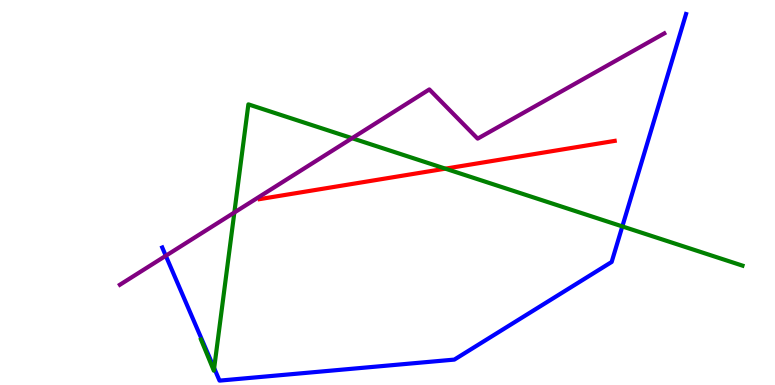[{'lines': ['blue', 'red'], 'intersections': []}, {'lines': ['green', 'red'], 'intersections': [{'x': 5.75, 'y': 5.62}]}, {'lines': ['purple', 'red'], 'intersections': []}, {'lines': ['blue', 'green'], 'intersections': [{'x': 2.76, 'y': 0.438}, {'x': 8.03, 'y': 4.12}]}, {'lines': ['blue', 'purple'], 'intersections': [{'x': 2.14, 'y': 3.36}]}, {'lines': ['green', 'purple'], 'intersections': [{'x': 3.02, 'y': 4.48}, {'x': 4.54, 'y': 6.41}]}]